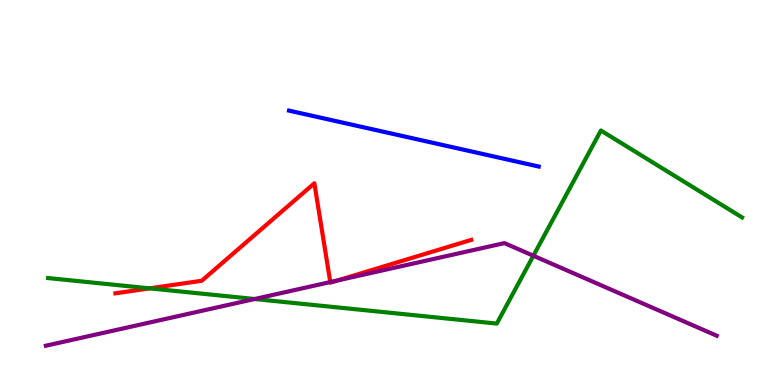[{'lines': ['blue', 'red'], 'intersections': []}, {'lines': ['green', 'red'], 'intersections': [{'x': 1.93, 'y': 2.51}]}, {'lines': ['purple', 'red'], 'intersections': [{'x': 4.26, 'y': 2.67}, {'x': 4.36, 'y': 2.72}]}, {'lines': ['blue', 'green'], 'intersections': []}, {'lines': ['blue', 'purple'], 'intersections': []}, {'lines': ['green', 'purple'], 'intersections': [{'x': 3.29, 'y': 2.23}, {'x': 6.88, 'y': 3.36}]}]